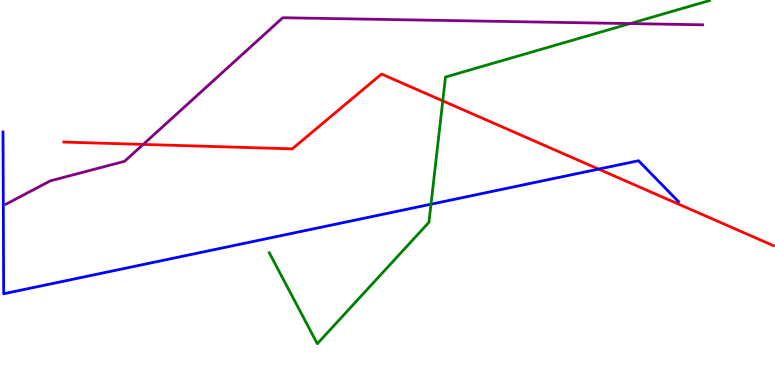[{'lines': ['blue', 'red'], 'intersections': [{'x': 7.72, 'y': 5.61}]}, {'lines': ['green', 'red'], 'intersections': [{'x': 5.71, 'y': 7.38}]}, {'lines': ['purple', 'red'], 'intersections': [{'x': 1.85, 'y': 6.25}]}, {'lines': ['blue', 'green'], 'intersections': [{'x': 5.56, 'y': 4.7}]}, {'lines': ['blue', 'purple'], 'intersections': []}, {'lines': ['green', 'purple'], 'intersections': [{'x': 8.13, 'y': 9.39}]}]